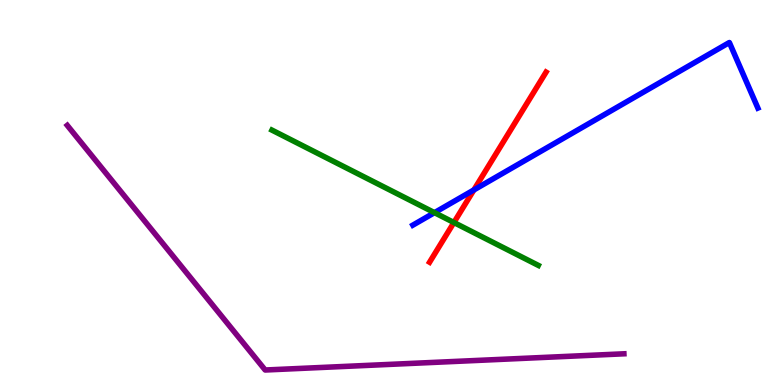[{'lines': ['blue', 'red'], 'intersections': [{'x': 6.11, 'y': 5.07}]}, {'lines': ['green', 'red'], 'intersections': [{'x': 5.86, 'y': 4.22}]}, {'lines': ['purple', 'red'], 'intersections': []}, {'lines': ['blue', 'green'], 'intersections': [{'x': 5.61, 'y': 4.48}]}, {'lines': ['blue', 'purple'], 'intersections': []}, {'lines': ['green', 'purple'], 'intersections': []}]